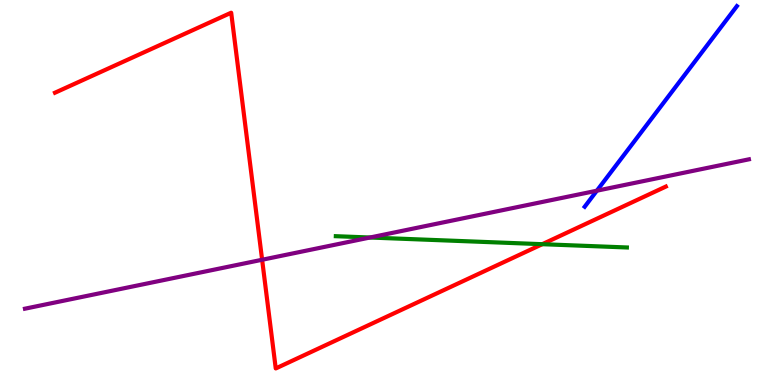[{'lines': ['blue', 'red'], 'intersections': []}, {'lines': ['green', 'red'], 'intersections': [{'x': 7.0, 'y': 3.66}]}, {'lines': ['purple', 'red'], 'intersections': [{'x': 3.38, 'y': 3.25}]}, {'lines': ['blue', 'green'], 'intersections': []}, {'lines': ['blue', 'purple'], 'intersections': [{'x': 7.7, 'y': 5.05}]}, {'lines': ['green', 'purple'], 'intersections': [{'x': 4.77, 'y': 3.83}]}]